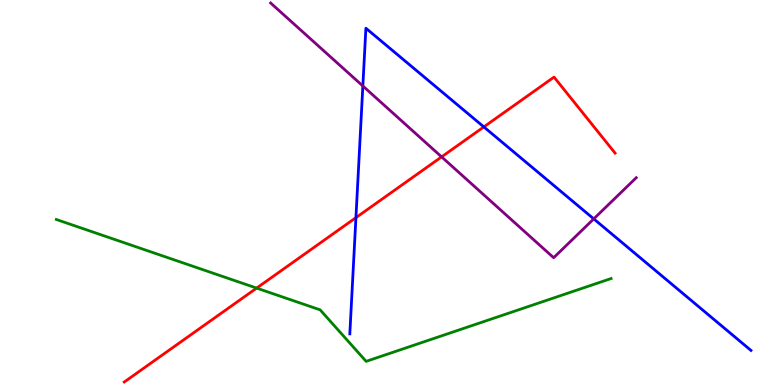[{'lines': ['blue', 'red'], 'intersections': [{'x': 4.59, 'y': 4.35}, {'x': 6.24, 'y': 6.7}]}, {'lines': ['green', 'red'], 'intersections': [{'x': 3.31, 'y': 2.52}]}, {'lines': ['purple', 'red'], 'intersections': [{'x': 5.7, 'y': 5.93}]}, {'lines': ['blue', 'green'], 'intersections': []}, {'lines': ['blue', 'purple'], 'intersections': [{'x': 4.68, 'y': 7.77}, {'x': 7.66, 'y': 4.31}]}, {'lines': ['green', 'purple'], 'intersections': []}]